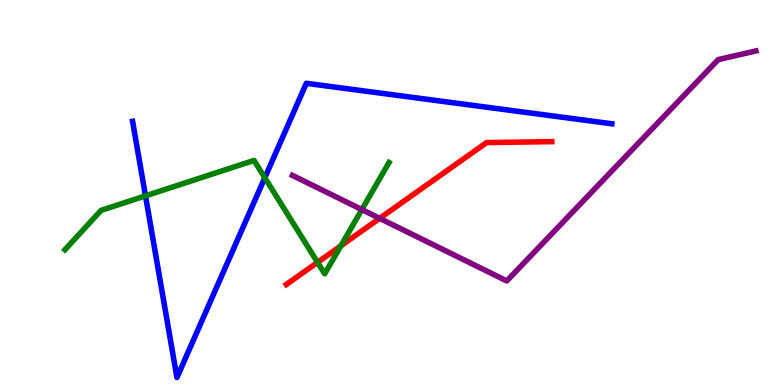[{'lines': ['blue', 'red'], 'intersections': []}, {'lines': ['green', 'red'], 'intersections': [{'x': 4.1, 'y': 3.19}, {'x': 4.4, 'y': 3.61}]}, {'lines': ['purple', 'red'], 'intersections': [{'x': 4.9, 'y': 4.33}]}, {'lines': ['blue', 'green'], 'intersections': [{'x': 1.88, 'y': 4.91}, {'x': 3.42, 'y': 5.38}]}, {'lines': ['blue', 'purple'], 'intersections': []}, {'lines': ['green', 'purple'], 'intersections': [{'x': 4.67, 'y': 4.56}]}]